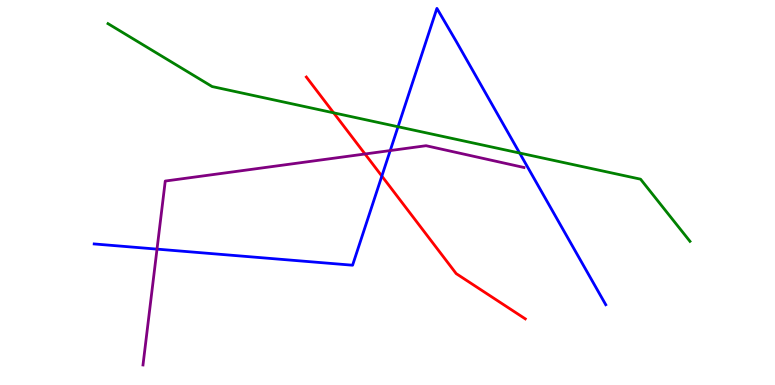[{'lines': ['blue', 'red'], 'intersections': [{'x': 4.93, 'y': 5.43}]}, {'lines': ['green', 'red'], 'intersections': [{'x': 4.31, 'y': 7.07}]}, {'lines': ['purple', 'red'], 'intersections': [{'x': 4.71, 'y': 6.0}]}, {'lines': ['blue', 'green'], 'intersections': [{'x': 5.14, 'y': 6.71}, {'x': 6.7, 'y': 6.03}]}, {'lines': ['blue', 'purple'], 'intersections': [{'x': 2.03, 'y': 3.53}, {'x': 5.04, 'y': 6.09}]}, {'lines': ['green', 'purple'], 'intersections': []}]